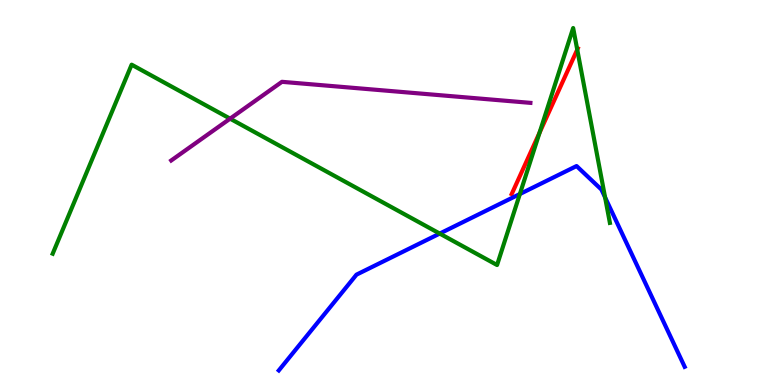[{'lines': ['blue', 'red'], 'intersections': []}, {'lines': ['green', 'red'], 'intersections': [{'x': 6.96, 'y': 6.55}, {'x': 7.45, 'y': 8.71}]}, {'lines': ['purple', 'red'], 'intersections': []}, {'lines': ['blue', 'green'], 'intersections': [{'x': 5.67, 'y': 3.93}, {'x': 6.71, 'y': 4.96}, {'x': 7.81, 'y': 4.87}]}, {'lines': ['blue', 'purple'], 'intersections': []}, {'lines': ['green', 'purple'], 'intersections': [{'x': 2.97, 'y': 6.92}]}]